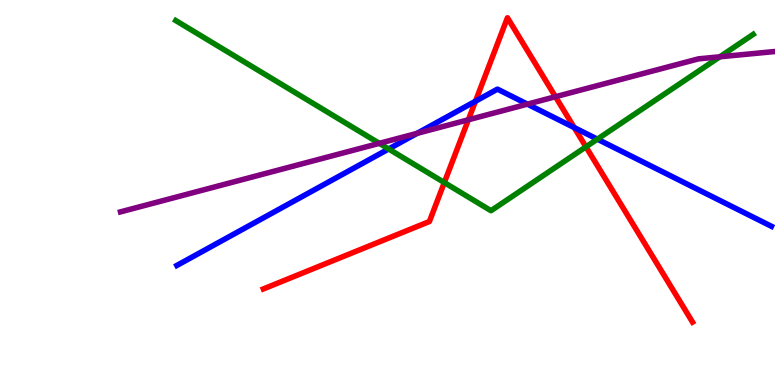[{'lines': ['blue', 'red'], 'intersections': [{'x': 6.14, 'y': 7.37}, {'x': 7.41, 'y': 6.69}]}, {'lines': ['green', 'red'], 'intersections': [{'x': 5.73, 'y': 5.26}, {'x': 7.56, 'y': 6.19}]}, {'lines': ['purple', 'red'], 'intersections': [{'x': 6.04, 'y': 6.89}, {'x': 7.17, 'y': 7.49}]}, {'lines': ['blue', 'green'], 'intersections': [{'x': 5.01, 'y': 6.13}, {'x': 7.71, 'y': 6.39}]}, {'lines': ['blue', 'purple'], 'intersections': [{'x': 5.38, 'y': 6.54}, {'x': 6.81, 'y': 7.29}]}, {'lines': ['green', 'purple'], 'intersections': [{'x': 4.89, 'y': 6.28}, {'x': 9.29, 'y': 8.52}]}]